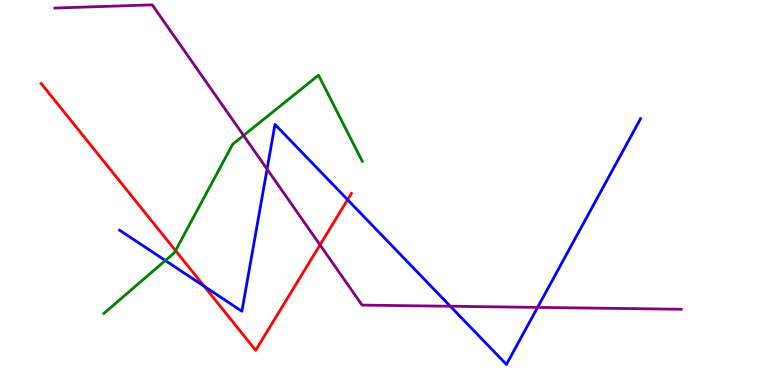[{'lines': ['blue', 'red'], 'intersections': [{'x': 2.64, 'y': 2.56}, {'x': 4.49, 'y': 4.81}]}, {'lines': ['green', 'red'], 'intersections': [{'x': 2.27, 'y': 3.49}]}, {'lines': ['purple', 'red'], 'intersections': [{'x': 4.13, 'y': 3.64}]}, {'lines': ['blue', 'green'], 'intersections': [{'x': 2.13, 'y': 3.23}]}, {'lines': ['blue', 'purple'], 'intersections': [{'x': 3.45, 'y': 5.61}, {'x': 5.81, 'y': 2.05}, {'x': 6.94, 'y': 2.02}]}, {'lines': ['green', 'purple'], 'intersections': [{'x': 3.14, 'y': 6.48}]}]